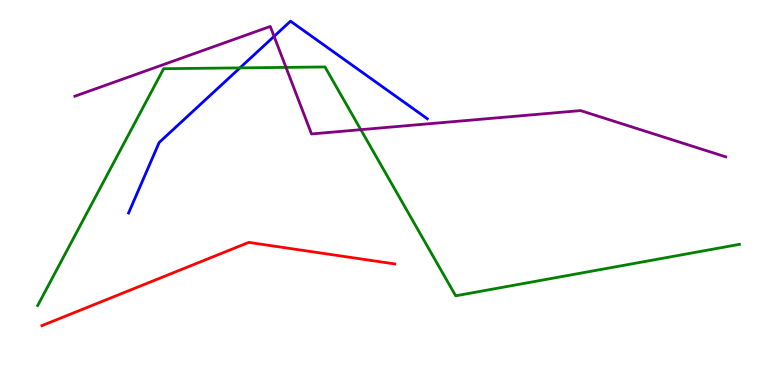[{'lines': ['blue', 'red'], 'intersections': []}, {'lines': ['green', 'red'], 'intersections': []}, {'lines': ['purple', 'red'], 'intersections': []}, {'lines': ['blue', 'green'], 'intersections': [{'x': 3.1, 'y': 8.24}]}, {'lines': ['blue', 'purple'], 'intersections': [{'x': 3.54, 'y': 9.06}]}, {'lines': ['green', 'purple'], 'intersections': [{'x': 3.69, 'y': 8.25}, {'x': 4.66, 'y': 6.63}]}]